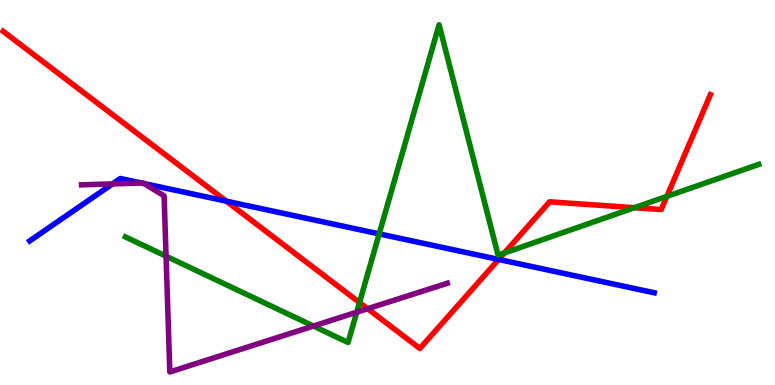[{'lines': ['blue', 'red'], 'intersections': [{'x': 2.92, 'y': 4.78}, {'x': 6.43, 'y': 3.26}]}, {'lines': ['green', 'red'], 'intersections': [{'x': 4.64, 'y': 2.14}, {'x': 6.51, 'y': 3.43}, {'x': 8.19, 'y': 4.61}, {'x': 8.6, 'y': 4.9}]}, {'lines': ['purple', 'red'], 'intersections': [{'x': 4.74, 'y': 1.98}]}, {'lines': ['blue', 'green'], 'intersections': [{'x': 4.89, 'y': 3.93}]}, {'lines': ['blue', 'purple'], 'intersections': [{'x': 1.45, 'y': 5.22}, {'x': 1.83, 'y': 5.25}, {'x': 1.86, 'y': 5.23}]}, {'lines': ['green', 'purple'], 'intersections': [{'x': 2.14, 'y': 3.35}, {'x': 4.04, 'y': 1.53}, {'x': 4.6, 'y': 1.89}]}]